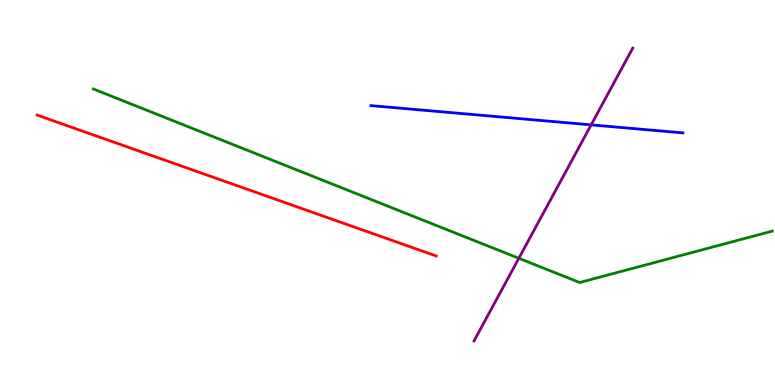[{'lines': ['blue', 'red'], 'intersections': []}, {'lines': ['green', 'red'], 'intersections': []}, {'lines': ['purple', 'red'], 'intersections': []}, {'lines': ['blue', 'green'], 'intersections': []}, {'lines': ['blue', 'purple'], 'intersections': [{'x': 7.63, 'y': 6.76}]}, {'lines': ['green', 'purple'], 'intersections': [{'x': 6.69, 'y': 3.29}]}]